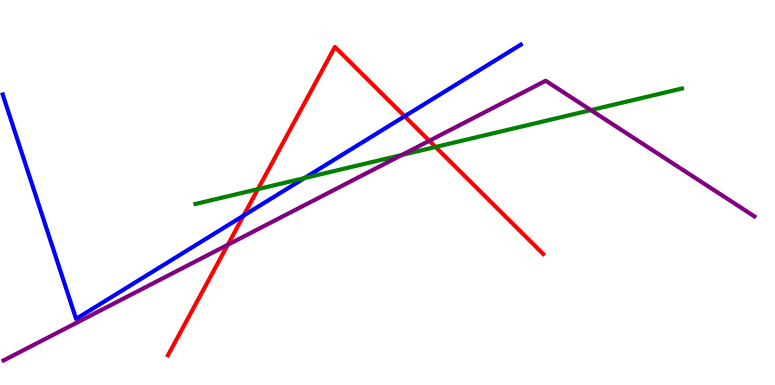[{'lines': ['blue', 'red'], 'intersections': [{'x': 3.14, 'y': 4.4}, {'x': 5.22, 'y': 6.98}]}, {'lines': ['green', 'red'], 'intersections': [{'x': 3.33, 'y': 5.09}, {'x': 5.62, 'y': 6.18}]}, {'lines': ['purple', 'red'], 'intersections': [{'x': 2.94, 'y': 3.64}, {'x': 5.54, 'y': 6.34}]}, {'lines': ['blue', 'green'], 'intersections': [{'x': 3.93, 'y': 5.37}]}, {'lines': ['blue', 'purple'], 'intersections': []}, {'lines': ['green', 'purple'], 'intersections': [{'x': 5.18, 'y': 5.97}, {'x': 7.62, 'y': 7.14}]}]